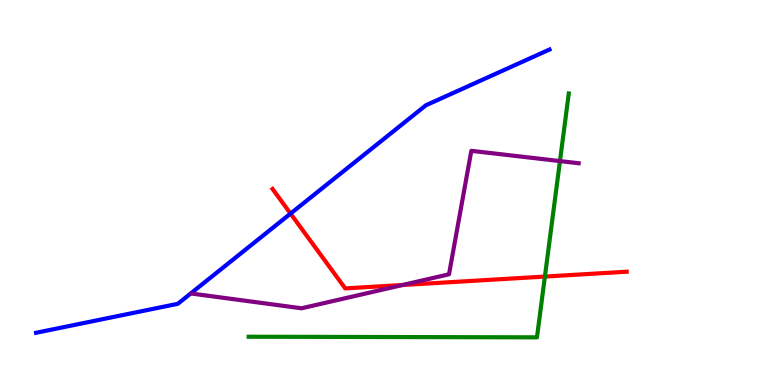[{'lines': ['blue', 'red'], 'intersections': [{'x': 3.75, 'y': 4.45}]}, {'lines': ['green', 'red'], 'intersections': [{'x': 7.03, 'y': 2.82}]}, {'lines': ['purple', 'red'], 'intersections': [{'x': 5.19, 'y': 2.6}]}, {'lines': ['blue', 'green'], 'intersections': []}, {'lines': ['blue', 'purple'], 'intersections': []}, {'lines': ['green', 'purple'], 'intersections': [{'x': 7.23, 'y': 5.82}]}]